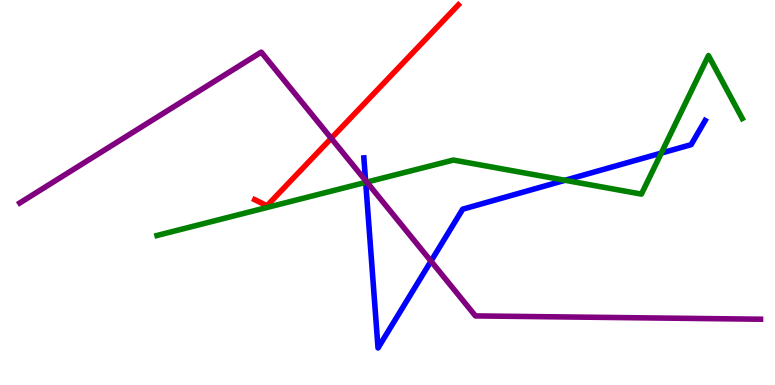[{'lines': ['blue', 'red'], 'intersections': []}, {'lines': ['green', 'red'], 'intersections': []}, {'lines': ['purple', 'red'], 'intersections': [{'x': 4.27, 'y': 6.41}]}, {'lines': ['blue', 'green'], 'intersections': [{'x': 4.72, 'y': 5.26}, {'x': 7.29, 'y': 5.32}, {'x': 8.53, 'y': 6.02}]}, {'lines': ['blue', 'purple'], 'intersections': [{'x': 4.72, 'y': 5.31}, {'x': 5.56, 'y': 3.22}]}, {'lines': ['green', 'purple'], 'intersections': [{'x': 4.73, 'y': 5.27}]}]